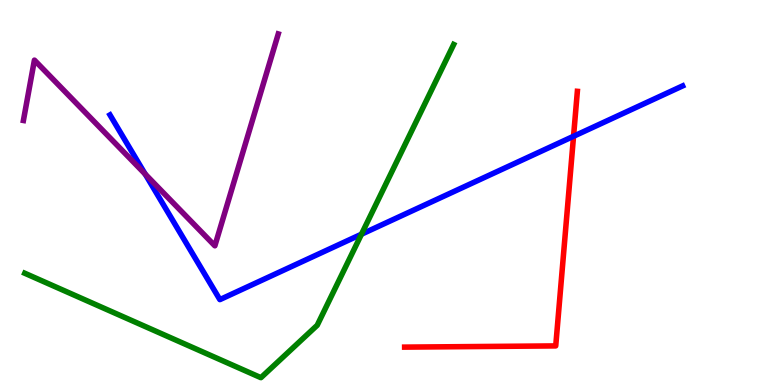[{'lines': ['blue', 'red'], 'intersections': [{'x': 7.4, 'y': 6.46}]}, {'lines': ['green', 'red'], 'intersections': []}, {'lines': ['purple', 'red'], 'intersections': []}, {'lines': ['blue', 'green'], 'intersections': [{'x': 4.66, 'y': 3.92}]}, {'lines': ['blue', 'purple'], 'intersections': [{'x': 1.87, 'y': 5.48}]}, {'lines': ['green', 'purple'], 'intersections': []}]